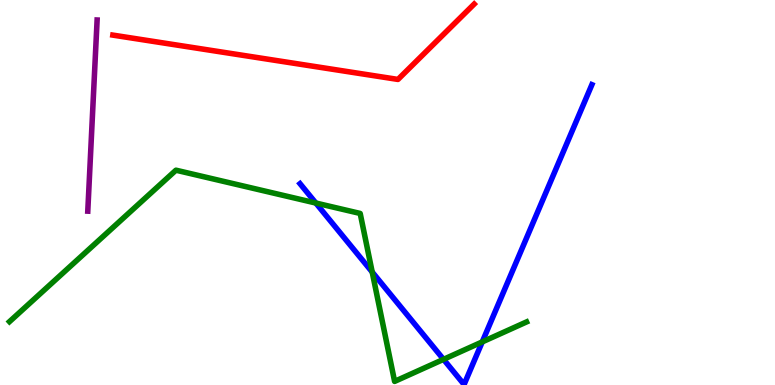[{'lines': ['blue', 'red'], 'intersections': []}, {'lines': ['green', 'red'], 'intersections': []}, {'lines': ['purple', 'red'], 'intersections': []}, {'lines': ['blue', 'green'], 'intersections': [{'x': 4.08, 'y': 4.73}, {'x': 4.8, 'y': 2.93}, {'x': 5.72, 'y': 0.666}, {'x': 6.22, 'y': 1.12}]}, {'lines': ['blue', 'purple'], 'intersections': []}, {'lines': ['green', 'purple'], 'intersections': []}]